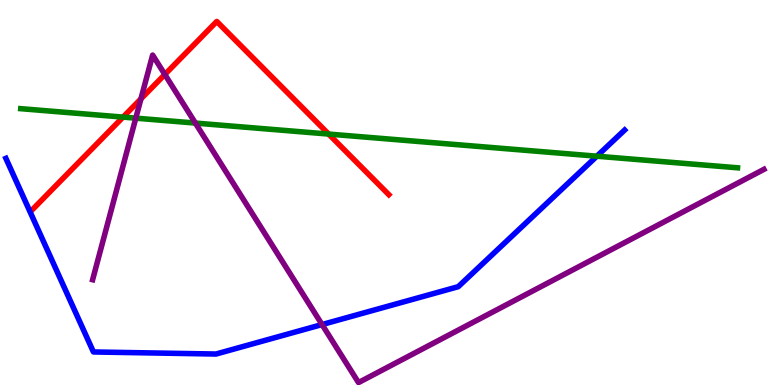[{'lines': ['blue', 'red'], 'intersections': []}, {'lines': ['green', 'red'], 'intersections': [{'x': 1.59, 'y': 6.96}, {'x': 4.24, 'y': 6.52}]}, {'lines': ['purple', 'red'], 'intersections': [{'x': 1.82, 'y': 7.43}, {'x': 2.13, 'y': 8.07}]}, {'lines': ['blue', 'green'], 'intersections': [{'x': 7.7, 'y': 5.94}]}, {'lines': ['blue', 'purple'], 'intersections': [{'x': 4.16, 'y': 1.57}]}, {'lines': ['green', 'purple'], 'intersections': [{'x': 1.75, 'y': 6.93}, {'x': 2.52, 'y': 6.8}]}]